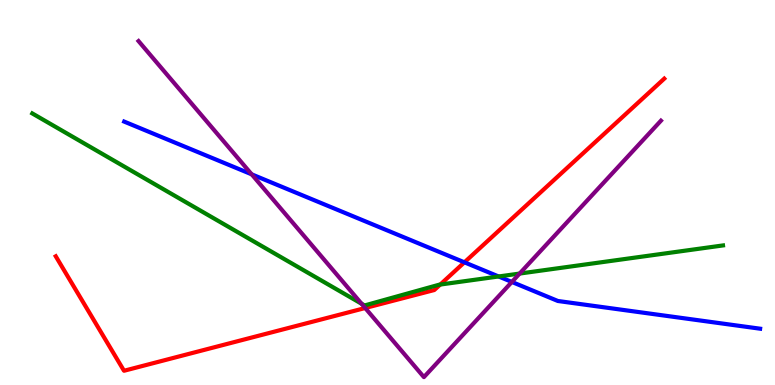[{'lines': ['blue', 'red'], 'intersections': [{'x': 5.99, 'y': 3.19}]}, {'lines': ['green', 'red'], 'intersections': [{'x': 5.68, 'y': 2.61}]}, {'lines': ['purple', 'red'], 'intersections': [{'x': 4.71, 'y': 2.0}]}, {'lines': ['blue', 'green'], 'intersections': [{'x': 6.43, 'y': 2.82}]}, {'lines': ['blue', 'purple'], 'intersections': [{'x': 3.25, 'y': 5.47}, {'x': 6.6, 'y': 2.68}]}, {'lines': ['green', 'purple'], 'intersections': [{'x': 4.67, 'y': 2.11}, {'x': 6.7, 'y': 2.89}]}]